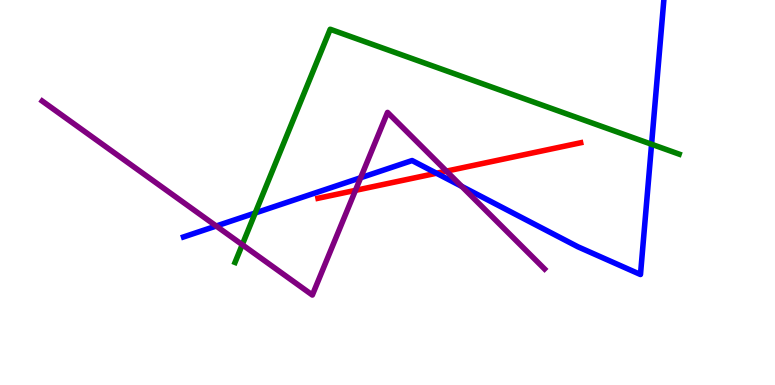[{'lines': ['blue', 'red'], 'intersections': [{'x': 5.63, 'y': 5.5}]}, {'lines': ['green', 'red'], 'intersections': []}, {'lines': ['purple', 'red'], 'intersections': [{'x': 4.59, 'y': 5.06}, {'x': 5.76, 'y': 5.56}]}, {'lines': ['blue', 'green'], 'intersections': [{'x': 3.29, 'y': 4.47}, {'x': 8.41, 'y': 6.25}]}, {'lines': ['blue', 'purple'], 'intersections': [{'x': 2.79, 'y': 4.13}, {'x': 4.65, 'y': 5.38}, {'x': 5.96, 'y': 5.16}]}, {'lines': ['green', 'purple'], 'intersections': [{'x': 3.13, 'y': 3.64}]}]